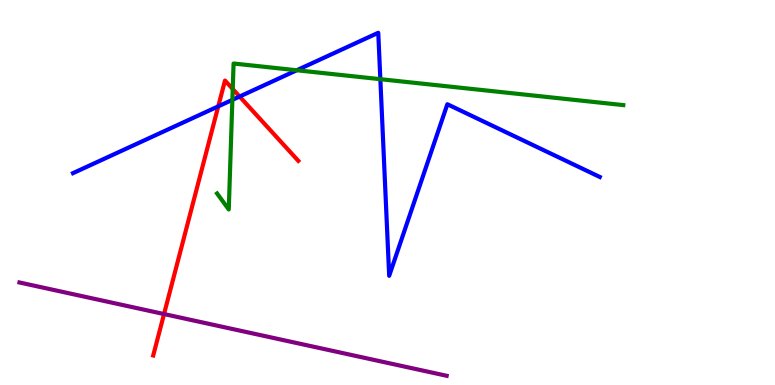[{'lines': ['blue', 'red'], 'intersections': [{'x': 2.82, 'y': 7.24}, {'x': 3.09, 'y': 7.49}]}, {'lines': ['green', 'red'], 'intersections': [{'x': 3.0, 'y': 7.69}]}, {'lines': ['purple', 'red'], 'intersections': [{'x': 2.12, 'y': 1.84}]}, {'lines': ['blue', 'green'], 'intersections': [{'x': 3.0, 'y': 7.41}, {'x': 3.83, 'y': 8.18}, {'x': 4.91, 'y': 7.94}]}, {'lines': ['blue', 'purple'], 'intersections': []}, {'lines': ['green', 'purple'], 'intersections': []}]